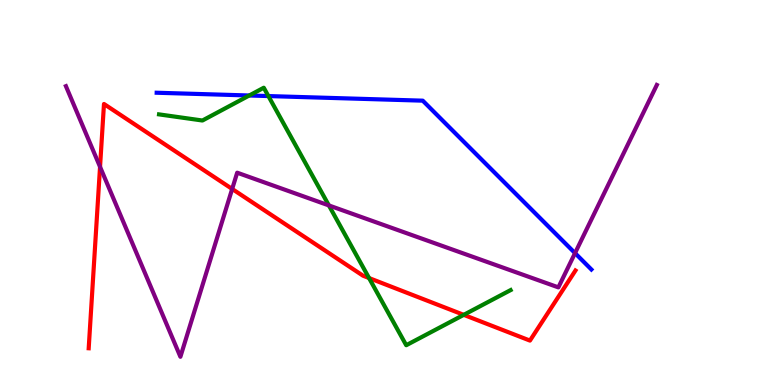[{'lines': ['blue', 'red'], 'intersections': []}, {'lines': ['green', 'red'], 'intersections': [{'x': 4.76, 'y': 2.78}, {'x': 5.98, 'y': 1.82}]}, {'lines': ['purple', 'red'], 'intersections': [{'x': 1.29, 'y': 5.67}, {'x': 3.0, 'y': 5.09}]}, {'lines': ['blue', 'green'], 'intersections': [{'x': 3.22, 'y': 7.52}, {'x': 3.46, 'y': 7.5}]}, {'lines': ['blue', 'purple'], 'intersections': [{'x': 7.42, 'y': 3.43}]}, {'lines': ['green', 'purple'], 'intersections': [{'x': 4.24, 'y': 4.66}]}]